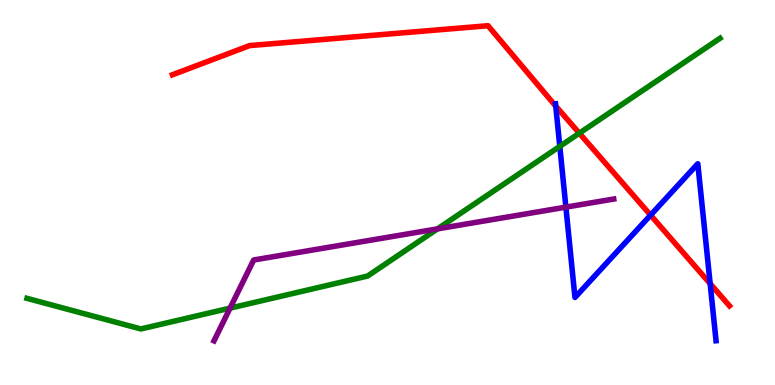[{'lines': ['blue', 'red'], 'intersections': [{'x': 7.17, 'y': 7.24}, {'x': 8.39, 'y': 4.41}, {'x': 9.16, 'y': 2.63}]}, {'lines': ['green', 'red'], 'intersections': [{'x': 7.48, 'y': 6.54}]}, {'lines': ['purple', 'red'], 'intersections': []}, {'lines': ['blue', 'green'], 'intersections': [{'x': 7.22, 'y': 6.2}]}, {'lines': ['blue', 'purple'], 'intersections': [{'x': 7.3, 'y': 4.62}]}, {'lines': ['green', 'purple'], 'intersections': [{'x': 2.97, 'y': 2.0}, {'x': 5.65, 'y': 4.06}]}]